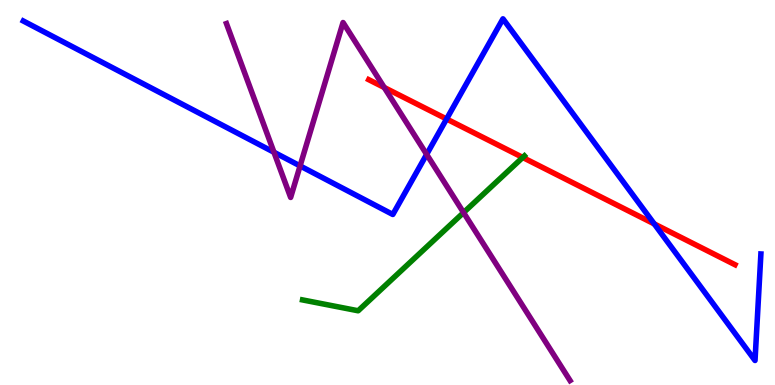[{'lines': ['blue', 'red'], 'intersections': [{'x': 5.76, 'y': 6.91}, {'x': 8.44, 'y': 4.18}]}, {'lines': ['green', 'red'], 'intersections': [{'x': 6.74, 'y': 5.91}]}, {'lines': ['purple', 'red'], 'intersections': [{'x': 4.96, 'y': 7.73}]}, {'lines': ['blue', 'green'], 'intersections': []}, {'lines': ['blue', 'purple'], 'intersections': [{'x': 3.53, 'y': 6.05}, {'x': 3.87, 'y': 5.69}, {'x': 5.51, 'y': 5.99}]}, {'lines': ['green', 'purple'], 'intersections': [{'x': 5.98, 'y': 4.48}]}]